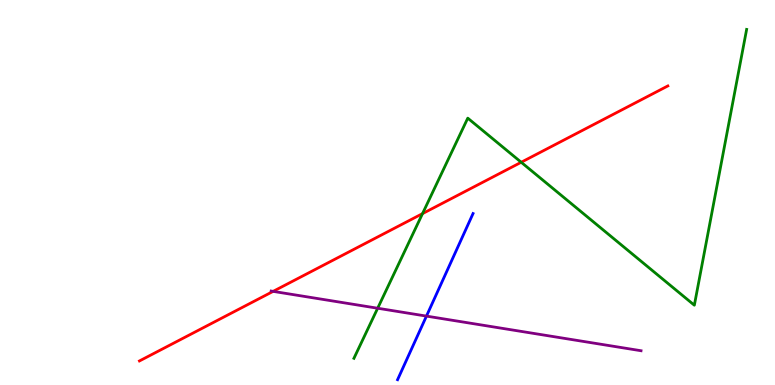[{'lines': ['blue', 'red'], 'intersections': []}, {'lines': ['green', 'red'], 'intersections': [{'x': 5.45, 'y': 4.45}, {'x': 6.73, 'y': 5.79}]}, {'lines': ['purple', 'red'], 'intersections': [{'x': 3.52, 'y': 2.43}]}, {'lines': ['blue', 'green'], 'intersections': []}, {'lines': ['blue', 'purple'], 'intersections': [{'x': 5.5, 'y': 1.79}]}, {'lines': ['green', 'purple'], 'intersections': [{'x': 4.87, 'y': 1.99}]}]